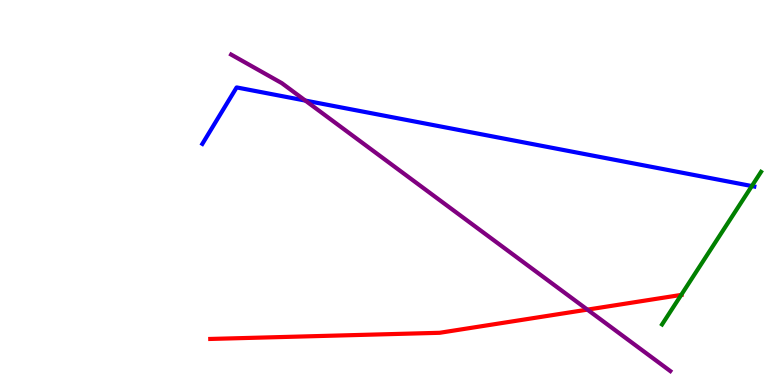[{'lines': ['blue', 'red'], 'intersections': []}, {'lines': ['green', 'red'], 'intersections': [{'x': 8.79, 'y': 2.34}]}, {'lines': ['purple', 'red'], 'intersections': [{'x': 7.58, 'y': 1.96}]}, {'lines': ['blue', 'green'], 'intersections': [{'x': 9.7, 'y': 5.17}]}, {'lines': ['blue', 'purple'], 'intersections': [{'x': 3.94, 'y': 7.39}]}, {'lines': ['green', 'purple'], 'intersections': []}]